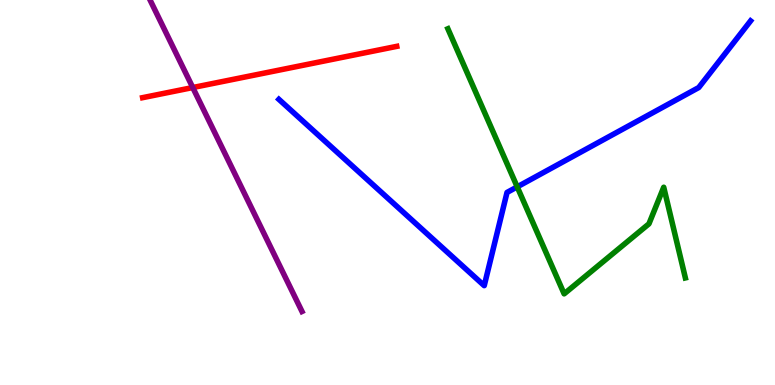[{'lines': ['blue', 'red'], 'intersections': []}, {'lines': ['green', 'red'], 'intersections': []}, {'lines': ['purple', 'red'], 'intersections': [{'x': 2.49, 'y': 7.73}]}, {'lines': ['blue', 'green'], 'intersections': [{'x': 6.67, 'y': 5.15}]}, {'lines': ['blue', 'purple'], 'intersections': []}, {'lines': ['green', 'purple'], 'intersections': []}]